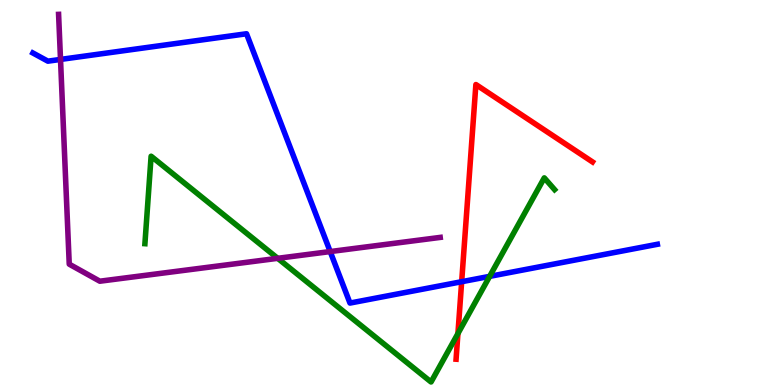[{'lines': ['blue', 'red'], 'intersections': [{'x': 5.96, 'y': 2.68}]}, {'lines': ['green', 'red'], 'intersections': [{'x': 5.91, 'y': 1.34}]}, {'lines': ['purple', 'red'], 'intersections': []}, {'lines': ['blue', 'green'], 'intersections': [{'x': 6.32, 'y': 2.82}]}, {'lines': ['blue', 'purple'], 'intersections': [{'x': 0.781, 'y': 8.46}, {'x': 4.26, 'y': 3.47}]}, {'lines': ['green', 'purple'], 'intersections': [{'x': 3.58, 'y': 3.29}]}]